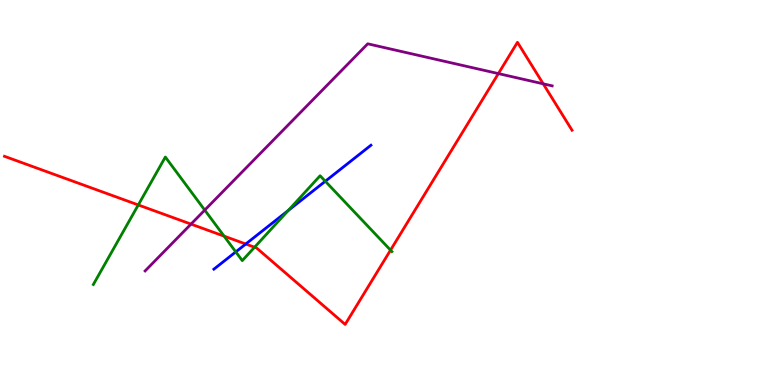[{'lines': ['blue', 'red'], 'intersections': [{'x': 3.17, 'y': 3.66}]}, {'lines': ['green', 'red'], 'intersections': [{'x': 1.78, 'y': 4.68}, {'x': 2.89, 'y': 3.87}, {'x': 3.28, 'y': 3.58}, {'x': 5.04, 'y': 3.5}]}, {'lines': ['purple', 'red'], 'intersections': [{'x': 2.46, 'y': 4.18}, {'x': 6.43, 'y': 8.09}, {'x': 7.01, 'y': 7.82}]}, {'lines': ['blue', 'green'], 'intersections': [{'x': 3.04, 'y': 3.46}, {'x': 3.72, 'y': 4.53}, {'x': 4.2, 'y': 5.29}]}, {'lines': ['blue', 'purple'], 'intersections': []}, {'lines': ['green', 'purple'], 'intersections': [{'x': 2.64, 'y': 4.54}]}]